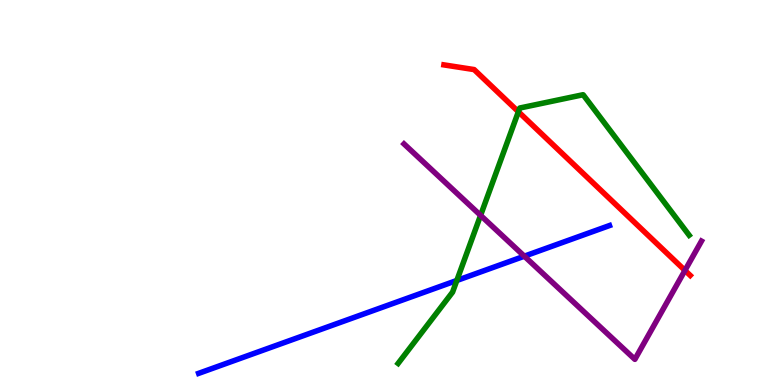[{'lines': ['blue', 'red'], 'intersections': []}, {'lines': ['green', 'red'], 'intersections': [{'x': 6.69, 'y': 7.1}]}, {'lines': ['purple', 'red'], 'intersections': [{'x': 8.84, 'y': 2.98}]}, {'lines': ['blue', 'green'], 'intersections': [{'x': 5.89, 'y': 2.71}]}, {'lines': ['blue', 'purple'], 'intersections': [{'x': 6.77, 'y': 3.35}]}, {'lines': ['green', 'purple'], 'intersections': [{'x': 6.2, 'y': 4.41}]}]